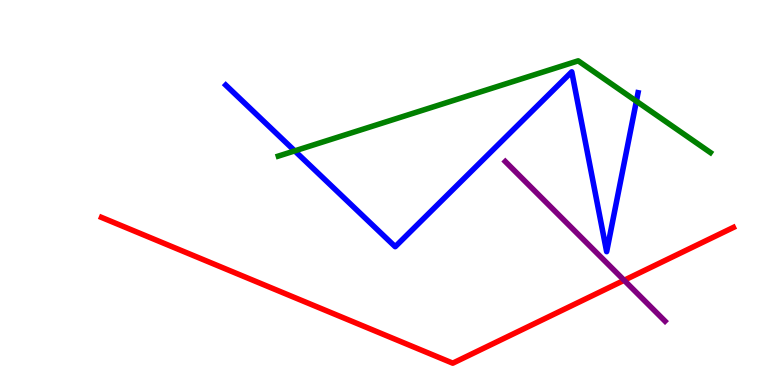[{'lines': ['blue', 'red'], 'intersections': []}, {'lines': ['green', 'red'], 'intersections': []}, {'lines': ['purple', 'red'], 'intersections': [{'x': 8.05, 'y': 2.72}]}, {'lines': ['blue', 'green'], 'intersections': [{'x': 3.8, 'y': 6.08}, {'x': 8.21, 'y': 7.37}]}, {'lines': ['blue', 'purple'], 'intersections': []}, {'lines': ['green', 'purple'], 'intersections': []}]